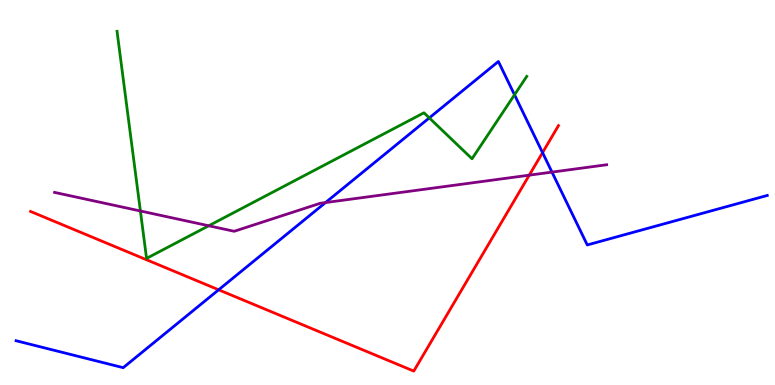[{'lines': ['blue', 'red'], 'intersections': [{'x': 2.82, 'y': 2.47}, {'x': 7.0, 'y': 6.04}]}, {'lines': ['green', 'red'], 'intersections': []}, {'lines': ['purple', 'red'], 'intersections': [{'x': 6.83, 'y': 5.45}]}, {'lines': ['blue', 'green'], 'intersections': [{'x': 5.54, 'y': 6.94}, {'x': 6.64, 'y': 7.54}]}, {'lines': ['blue', 'purple'], 'intersections': [{'x': 4.2, 'y': 4.74}, {'x': 7.12, 'y': 5.53}]}, {'lines': ['green', 'purple'], 'intersections': [{'x': 1.81, 'y': 4.52}, {'x': 2.69, 'y': 4.14}]}]